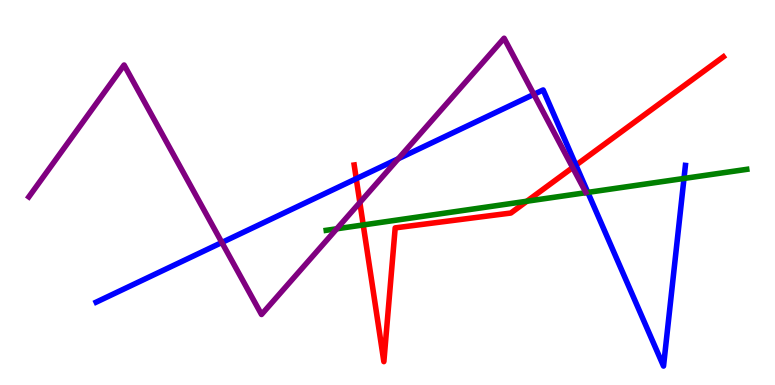[{'lines': ['blue', 'red'], 'intersections': [{'x': 4.6, 'y': 5.36}, {'x': 7.43, 'y': 5.71}]}, {'lines': ['green', 'red'], 'intersections': [{'x': 4.69, 'y': 4.16}, {'x': 6.8, 'y': 4.77}]}, {'lines': ['purple', 'red'], 'intersections': [{'x': 4.64, 'y': 4.74}, {'x': 7.39, 'y': 5.65}]}, {'lines': ['blue', 'green'], 'intersections': [{'x': 7.58, 'y': 5.0}, {'x': 8.83, 'y': 5.36}]}, {'lines': ['blue', 'purple'], 'intersections': [{'x': 2.86, 'y': 3.7}, {'x': 5.14, 'y': 5.88}, {'x': 6.89, 'y': 7.55}]}, {'lines': ['green', 'purple'], 'intersections': [{'x': 4.35, 'y': 4.06}]}]